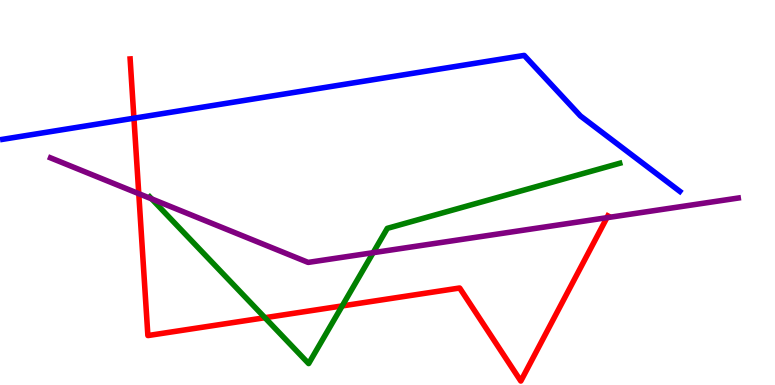[{'lines': ['blue', 'red'], 'intersections': [{'x': 1.73, 'y': 6.93}]}, {'lines': ['green', 'red'], 'intersections': [{'x': 3.42, 'y': 1.75}, {'x': 4.42, 'y': 2.05}]}, {'lines': ['purple', 'red'], 'intersections': [{'x': 1.79, 'y': 4.97}, {'x': 7.83, 'y': 4.35}]}, {'lines': ['blue', 'green'], 'intersections': []}, {'lines': ['blue', 'purple'], 'intersections': []}, {'lines': ['green', 'purple'], 'intersections': [{'x': 1.96, 'y': 4.83}, {'x': 4.81, 'y': 3.44}]}]